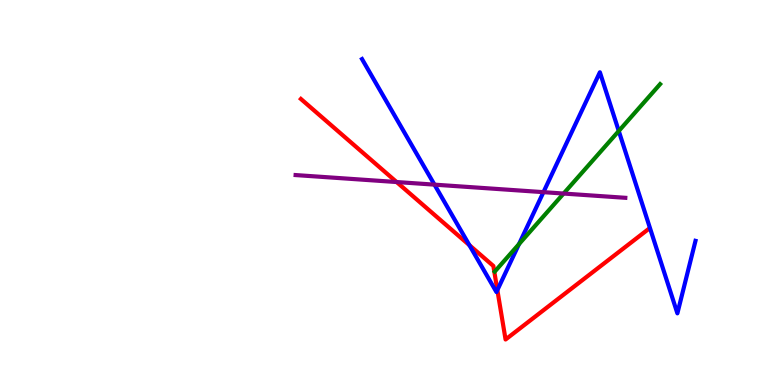[{'lines': ['blue', 'red'], 'intersections': [{'x': 6.06, 'y': 3.63}, {'x': 6.42, 'y': 2.47}]}, {'lines': ['green', 'red'], 'intersections': []}, {'lines': ['purple', 'red'], 'intersections': [{'x': 5.12, 'y': 5.27}]}, {'lines': ['blue', 'green'], 'intersections': [{'x': 6.7, 'y': 3.66}, {'x': 7.98, 'y': 6.6}]}, {'lines': ['blue', 'purple'], 'intersections': [{'x': 5.61, 'y': 5.2}, {'x': 7.01, 'y': 5.01}]}, {'lines': ['green', 'purple'], 'intersections': [{'x': 7.27, 'y': 4.97}]}]